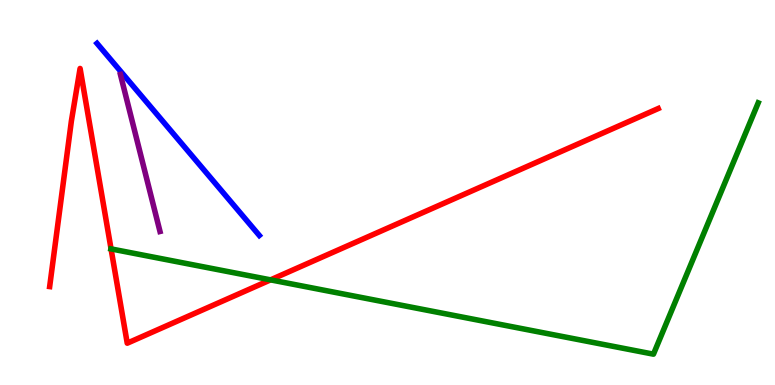[{'lines': ['blue', 'red'], 'intersections': []}, {'lines': ['green', 'red'], 'intersections': [{'x': 1.43, 'y': 3.53}, {'x': 3.49, 'y': 2.73}]}, {'lines': ['purple', 'red'], 'intersections': []}, {'lines': ['blue', 'green'], 'intersections': []}, {'lines': ['blue', 'purple'], 'intersections': []}, {'lines': ['green', 'purple'], 'intersections': []}]